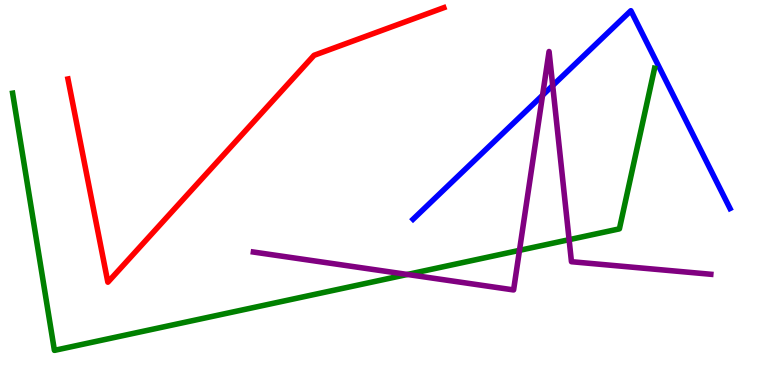[{'lines': ['blue', 'red'], 'intersections': []}, {'lines': ['green', 'red'], 'intersections': []}, {'lines': ['purple', 'red'], 'intersections': []}, {'lines': ['blue', 'green'], 'intersections': []}, {'lines': ['blue', 'purple'], 'intersections': [{'x': 7.0, 'y': 7.53}, {'x': 7.13, 'y': 7.78}]}, {'lines': ['green', 'purple'], 'intersections': [{'x': 5.26, 'y': 2.87}, {'x': 6.7, 'y': 3.5}, {'x': 7.34, 'y': 3.77}]}]